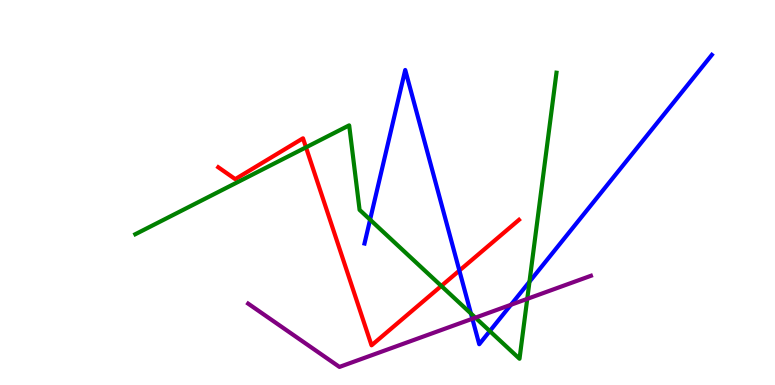[{'lines': ['blue', 'red'], 'intersections': [{'x': 5.93, 'y': 2.97}]}, {'lines': ['green', 'red'], 'intersections': [{'x': 3.95, 'y': 6.17}, {'x': 5.69, 'y': 2.57}]}, {'lines': ['purple', 'red'], 'intersections': []}, {'lines': ['blue', 'green'], 'intersections': [{'x': 4.78, 'y': 4.29}, {'x': 6.08, 'y': 1.86}, {'x': 6.32, 'y': 1.4}, {'x': 6.83, 'y': 2.68}]}, {'lines': ['blue', 'purple'], 'intersections': [{'x': 6.09, 'y': 1.72}, {'x': 6.59, 'y': 2.08}]}, {'lines': ['green', 'purple'], 'intersections': [{'x': 6.13, 'y': 1.75}, {'x': 6.8, 'y': 2.24}]}]